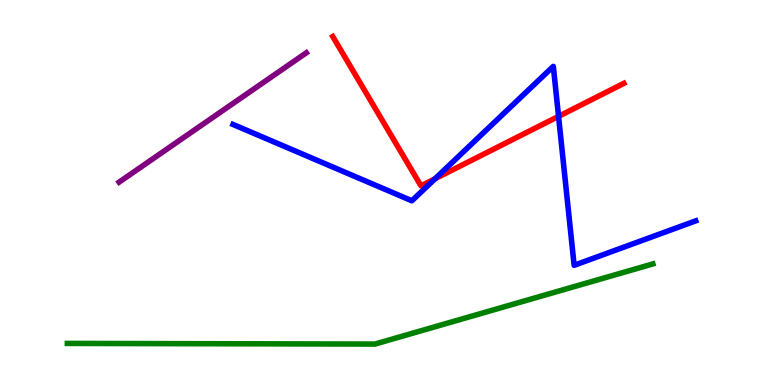[{'lines': ['blue', 'red'], 'intersections': [{'x': 5.61, 'y': 5.36}, {'x': 7.21, 'y': 6.98}]}, {'lines': ['green', 'red'], 'intersections': []}, {'lines': ['purple', 'red'], 'intersections': []}, {'lines': ['blue', 'green'], 'intersections': []}, {'lines': ['blue', 'purple'], 'intersections': []}, {'lines': ['green', 'purple'], 'intersections': []}]